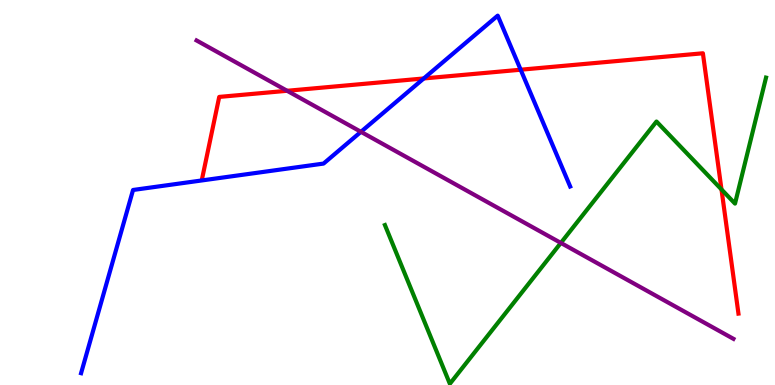[{'lines': ['blue', 'red'], 'intersections': [{'x': 5.47, 'y': 7.96}, {'x': 6.72, 'y': 8.19}]}, {'lines': ['green', 'red'], 'intersections': [{'x': 9.31, 'y': 5.08}]}, {'lines': ['purple', 'red'], 'intersections': [{'x': 3.7, 'y': 7.64}]}, {'lines': ['blue', 'green'], 'intersections': []}, {'lines': ['blue', 'purple'], 'intersections': [{'x': 4.66, 'y': 6.58}]}, {'lines': ['green', 'purple'], 'intersections': [{'x': 7.24, 'y': 3.69}]}]